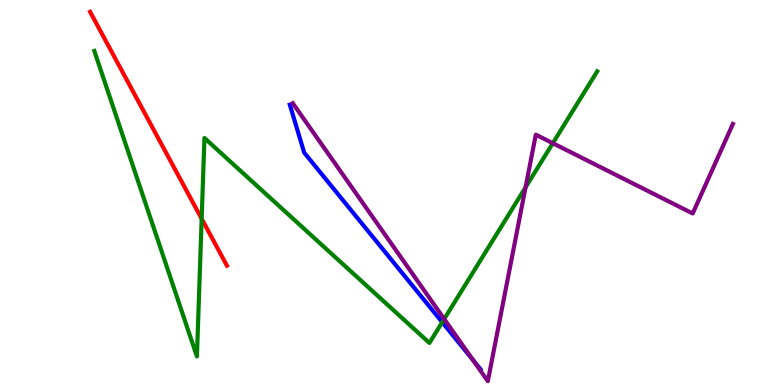[{'lines': ['blue', 'red'], 'intersections': []}, {'lines': ['green', 'red'], 'intersections': [{'x': 2.6, 'y': 4.32}]}, {'lines': ['purple', 'red'], 'intersections': []}, {'lines': ['blue', 'green'], 'intersections': [{'x': 5.71, 'y': 1.63}]}, {'lines': ['blue', 'purple'], 'intersections': [{'x': 6.1, 'y': 0.65}]}, {'lines': ['green', 'purple'], 'intersections': [{'x': 5.73, 'y': 1.71}, {'x': 6.78, 'y': 5.13}, {'x': 7.13, 'y': 6.28}]}]